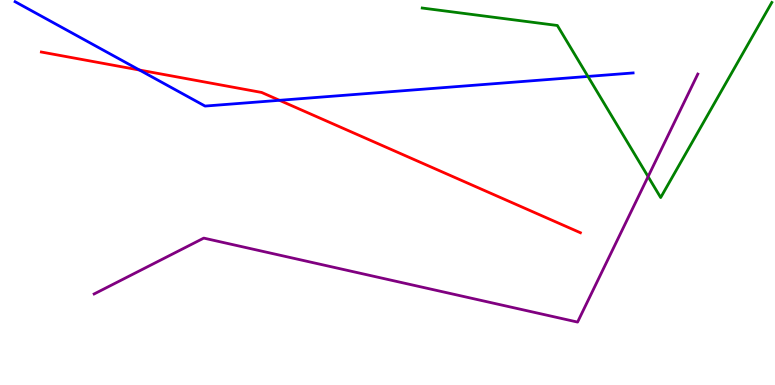[{'lines': ['blue', 'red'], 'intersections': [{'x': 1.8, 'y': 8.18}, {'x': 3.61, 'y': 7.39}]}, {'lines': ['green', 'red'], 'intersections': []}, {'lines': ['purple', 'red'], 'intersections': []}, {'lines': ['blue', 'green'], 'intersections': [{'x': 7.59, 'y': 8.01}]}, {'lines': ['blue', 'purple'], 'intersections': []}, {'lines': ['green', 'purple'], 'intersections': [{'x': 8.36, 'y': 5.41}]}]